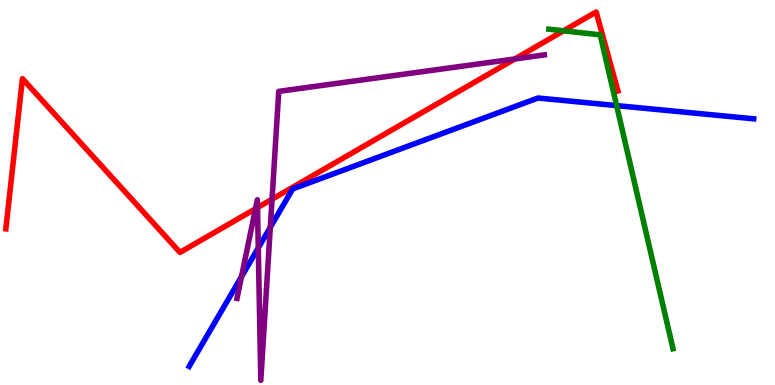[{'lines': ['blue', 'red'], 'intersections': []}, {'lines': ['green', 'red'], 'intersections': [{'x': 7.27, 'y': 9.2}]}, {'lines': ['purple', 'red'], 'intersections': [{'x': 3.3, 'y': 4.58}, {'x': 3.32, 'y': 4.61}, {'x': 3.51, 'y': 4.83}, {'x': 6.64, 'y': 8.47}]}, {'lines': ['blue', 'green'], 'intersections': [{'x': 7.96, 'y': 7.26}]}, {'lines': ['blue', 'purple'], 'intersections': [{'x': 3.12, 'y': 2.81}, {'x': 3.33, 'y': 3.56}, {'x': 3.49, 'y': 4.1}]}, {'lines': ['green', 'purple'], 'intersections': []}]